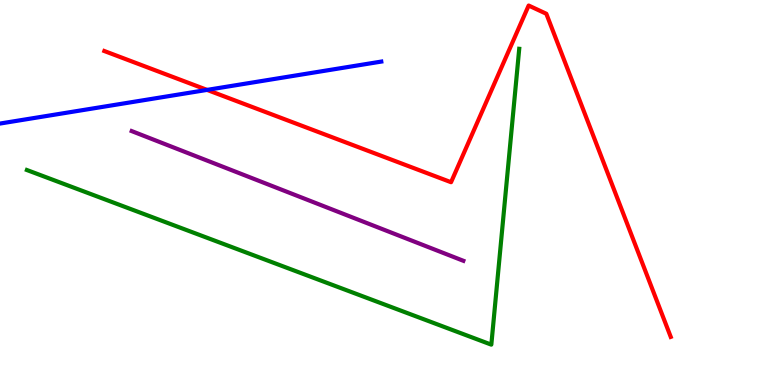[{'lines': ['blue', 'red'], 'intersections': [{'x': 2.67, 'y': 7.66}]}, {'lines': ['green', 'red'], 'intersections': []}, {'lines': ['purple', 'red'], 'intersections': []}, {'lines': ['blue', 'green'], 'intersections': []}, {'lines': ['blue', 'purple'], 'intersections': []}, {'lines': ['green', 'purple'], 'intersections': []}]